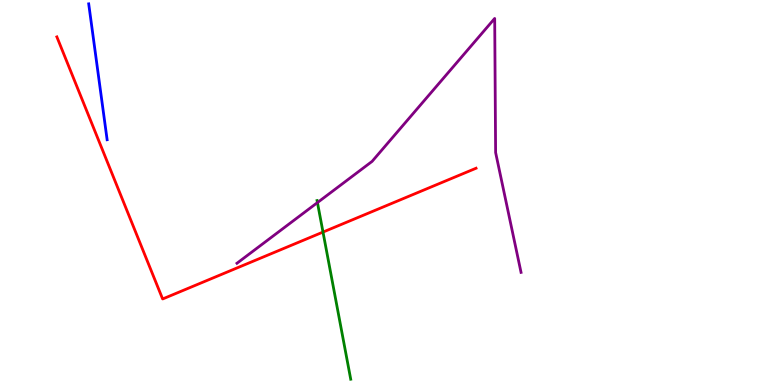[{'lines': ['blue', 'red'], 'intersections': []}, {'lines': ['green', 'red'], 'intersections': [{'x': 4.17, 'y': 3.97}]}, {'lines': ['purple', 'red'], 'intersections': []}, {'lines': ['blue', 'green'], 'intersections': []}, {'lines': ['blue', 'purple'], 'intersections': []}, {'lines': ['green', 'purple'], 'intersections': [{'x': 4.1, 'y': 4.74}]}]